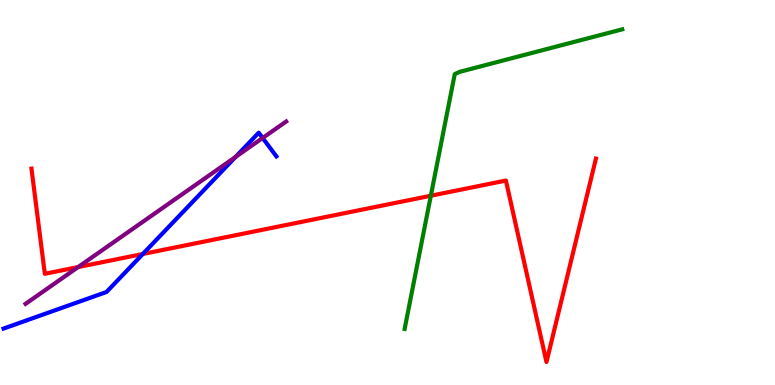[{'lines': ['blue', 'red'], 'intersections': [{'x': 1.84, 'y': 3.4}]}, {'lines': ['green', 'red'], 'intersections': [{'x': 5.56, 'y': 4.92}]}, {'lines': ['purple', 'red'], 'intersections': [{'x': 1.01, 'y': 3.06}]}, {'lines': ['blue', 'green'], 'intersections': []}, {'lines': ['blue', 'purple'], 'intersections': [{'x': 3.04, 'y': 5.93}, {'x': 3.39, 'y': 6.42}]}, {'lines': ['green', 'purple'], 'intersections': []}]